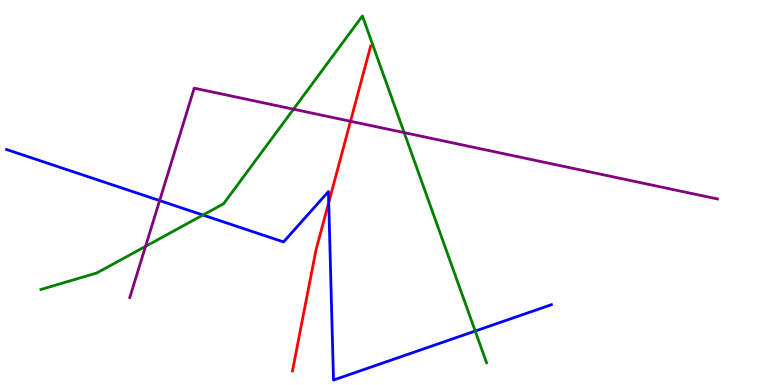[{'lines': ['blue', 'red'], 'intersections': [{'x': 4.24, 'y': 4.74}]}, {'lines': ['green', 'red'], 'intersections': []}, {'lines': ['purple', 'red'], 'intersections': [{'x': 4.52, 'y': 6.85}]}, {'lines': ['blue', 'green'], 'intersections': [{'x': 2.62, 'y': 4.41}, {'x': 6.13, 'y': 1.4}]}, {'lines': ['blue', 'purple'], 'intersections': [{'x': 2.06, 'y': 4.79}]}, {'lines': ['green', 'purple'], 'intersections': [{'x': 1.88, 'y': 3.6}, {'x': 3.79, 'y': 7.16}, {'x': 5.22, 'y': 6.56}]}]